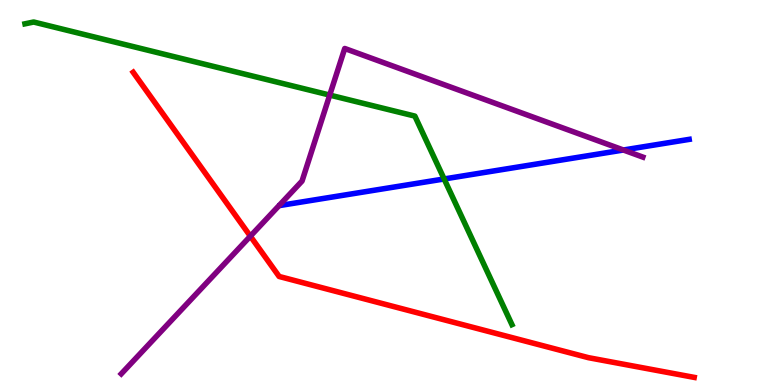[{'lines': ['blue', 'red'], 'intersections': []}, {'lines': ['green', 'red'], 'intersections': []}, {'lines': ['purple', 'red'], 'intersections': [{'x': 3.23, 'y': 3.87}]}, {'lines': ['blue', 'green'], 'intersections': [{'x': 5.73, 'y': 5.35}]}, {'lines': ['blue', 'purple'], 'intersections': [{'x': 8.04, 'y': 6.1}]}, {'lines': ['green', 'purple'], 'intersections': [{'x': 4.25, 'y': 7.53}]}]